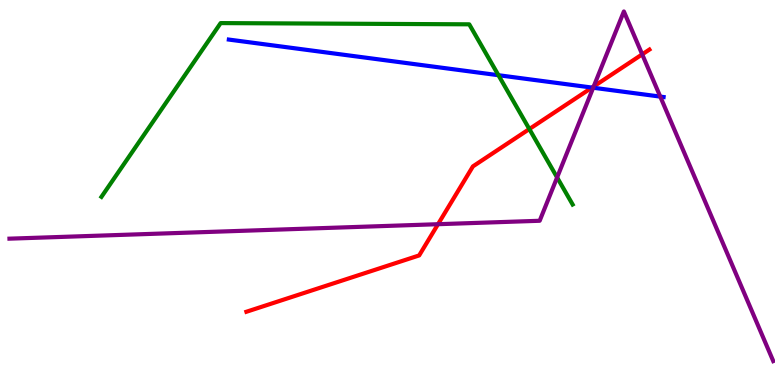[{'lines': ['blue', 'red'], 'intersections': [{'x': 7.64, 'y': 7.73}]}, {'lines': ['green', 'red'], 'intersections': [{'x': 6.83, 'y': 6.65}]}, {'lines': ['purple', 'red'], 'intersections': [{'x': 5.65, 'y': 4.18}, {'x': 7.66, 'y': 7.75}, {'x': 8.29, 'y': 8.59}]}, {'lines': ['blue', 'green'], 'intersections': [{'x': 6.43, 'y': 8.05}]}, {'lines': ['blue', 'purple'], 'intersections': [{'x': 7.65, 'y': 7.72}, {'x': 8.52, 'y': 7.49}]}, {'lines': ['green', 'purple'], 'intersections': [{'x': 7.19, 'y': 5.39}]}]